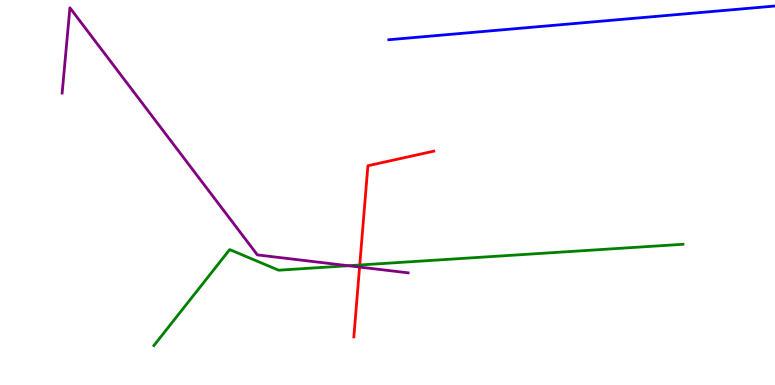[{'lines': ['blue', 'red'], 'intersections': []}, {'lines': ['green', 'red'], 'intersections': [{'x': 4.64, 'y': 3.12}]}, {'lines': ['purple', 'red'], 'intersections': [{'x': 4.64, 'y': 3.06}]}, {'lines': ['blue', 'green'], 'intersections': []}, {'lines': ['blue', 'purple'], 'intersections': []}, {'lines': ['green', 'purple'], 'intersections': [{'x': 4.5, 'y': 3.1}]}]